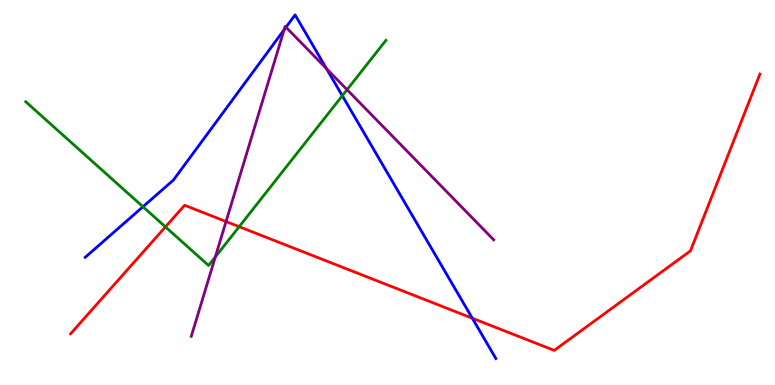[{'lines': ['blue', 'red'], 'intersections': [{'x': 6.09, 'y': 1.73}]}, {'lines': ['green', 'red'], 'intersections': [{'x': 2.13, 'y': 4.11}, {'x': 3.09, 'y': 4.11}]}, {'lines': ['purple', 'red'], 'intersections': [{'x': 2.92, 'y': 4.25}]}, {'lines': ['blue', 'green'], 'intersections': [{'x': 1.84, 'y': 4.63}, {'x': 4.42, 'y': 7.51}]}, {'lines': ['blue', 'purple'], 'intersections': [{'x': 3.67, 'y': 9.23}, {'x': 3.69, 'y': 9.29}, {'x': 4.21, 'y': 8.22}]}, {'lines': ['green', 'purple'], 'intersections': [{'x': 2.78, 'y': 3.32}, {'x': 4.48, 'y': 7.67}]}]